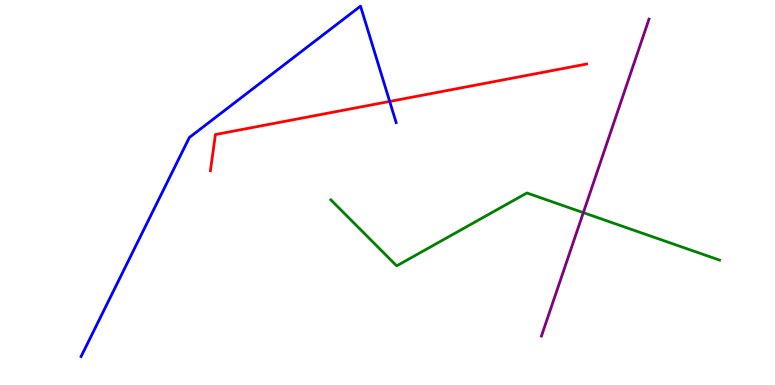[{'lines': ['blue', 'red'], 'intersections': [{'x': 5.03, 'y': 7.37}]}, {'lines': ['green', 'red'], 'intersections': []}, {'lines': ['purple', 'red'], 'intersections': []}, {'lines': ['blue', 'green'], 'intersections': []}, {'lines': ['blue', 'purple'], 'intersections': []}, {'lines': ['green', 'purple'], 'intersections': [{'x': 7.53, 'y': 4.48}]}]